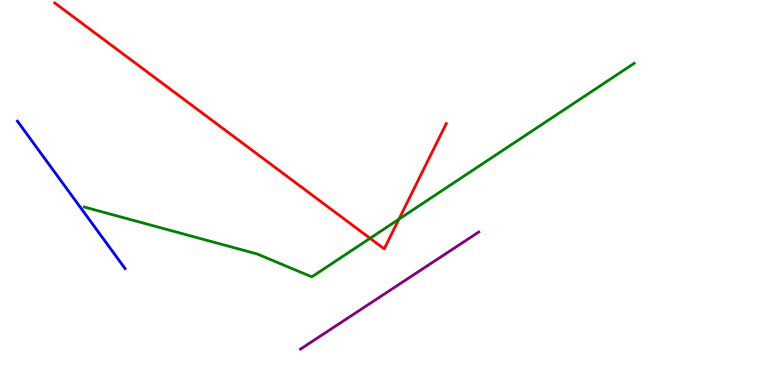[{'lines': ['blue', 'red'], 'intersections': []}, {'lines': ['green', 'red'], 'intersections': [{'x': 4.77, 'y': 3.81}, {'x': 5.15, 'y': 4.31}]}, {'lines': ['purple', 'red'], 'intersections': []}, {'lines': ['blue', 'green'], 'intersections': []}, {'lines': ['blue', 'purple'], 'intersections': []}, {'lines': ['green', 'purple'], 'intersections': []}]